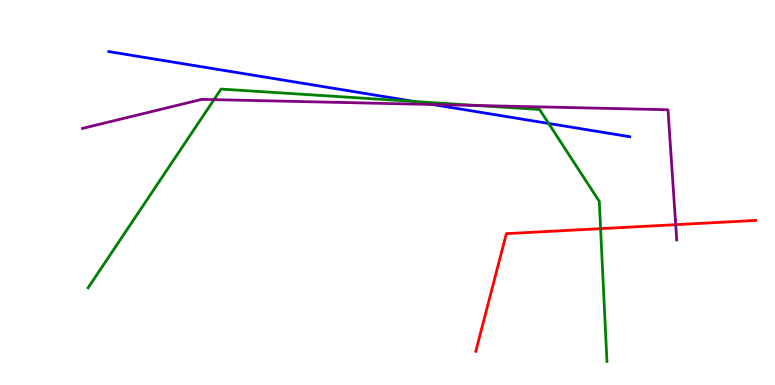[{'lines': ['blue', 'red'], 'intersections': []}, {'lines': ['green', 'red'], 'intersections': [{'x': 7.75, 'y': 4.06}]}, {'lines': ['purple', 'red'], 'intersections': [{'x': 8.72, 'y': 4.16}]}, {'lines': ['blue', 'green'], 'intersections': [{'x': 5.34, 'y': 7.36}, {'x': 7.08, 'y': 6.79}]}, {'lines': ['blue', 'purple'], 'intersections': [{'x': 5.58, 'y': 7.29}]}, {'lines': ['green', 'purple'], 'intersections': [{'x': 2.76, 'y': 7.41}, {'x': 6.15, 'y': 7.26}]}]